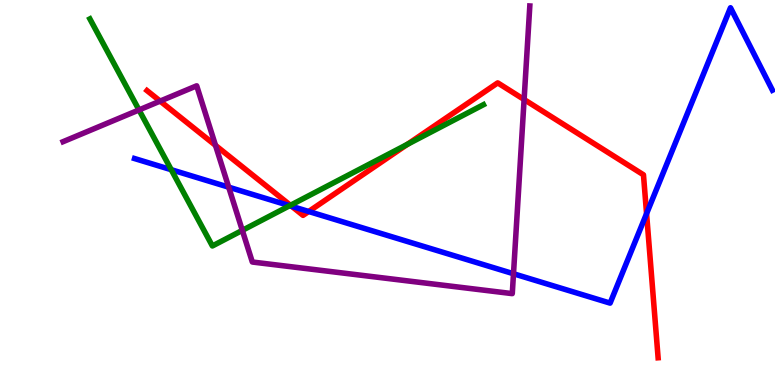[{'lines': ['blue', 'red'], 'intersections': [{'x': 3.76, 'y': 4.64}, {'x': 3.98, 'y': 4.51}, {'x': 8.34, 'y': 4.45}]}, {'lines': ['green', 'red'], 'intersections': [{'x': 3.75, 'y': 4.67}, {'x': 5.26, 'y': 6.25}]}, {'lines': ['purple', 'red'], 'intersections': [{'x': 2.07, 'y': 7.37}, {'x': 2.78, 'y': 6.22}, {'x': 6.76, 'y': 7.42}]}, {'lines': ['blue', 'green'], 'intersections': [{'x': 2.21, 'y': 5.59}, {'x': 3.74, 'y': 4.66}]}, {'lines': ['blue', 'purple'], 'intersections': [{'x': 2.95, 'y': 5.14}, {'x': 6.63, 'y': 2.89}]}, {'lines': ['green', 'purple'], 'intersections': [{'x': 1.79, 'y': 7.14}, {'x': 3.13, 'y': 4.02}]}]